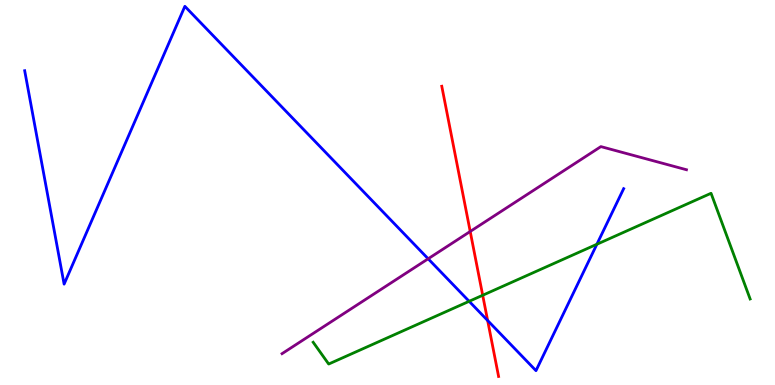[{'lines': ['blue', 'red'], 'intersections': [{'x': 6.29, 'y': 1.68}]}, {'lines': ['green', 'red'], 'intersections': [{'x': 6.23, 'y': 2.33}]}, {'lines': ['purple', 'red'], 'intersections': [{'x': 6.07, 'y': 3.99}]}, {'lines': ['blue', 'green'], 'intersections': [{'x': 6.05, 'y': 2.17}, {'x': 7.7, 'y': 3.66}]}, {'lines': ['blue', 'purple'], 'intersections': [{'x': 5.52, 'y': 3.28}]}, {'lines': ['green', 'purple'], 'intersections': []}]